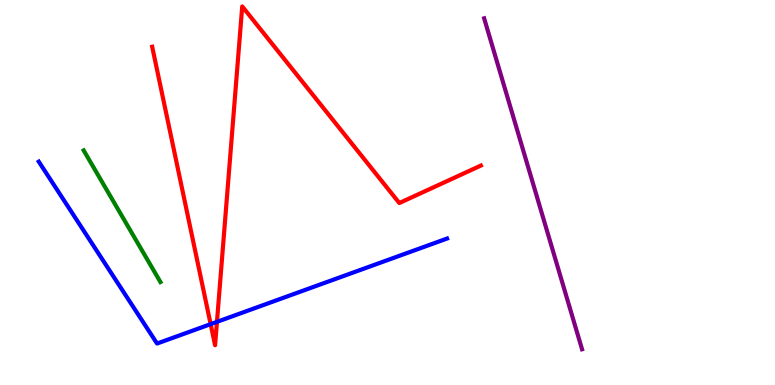[{'lines': ['blue', 'red'], 'intersections': [{'x': 2.72, 'y': 1.58}, {'x': 2.8, 'y': 1.64}]}, {'lines': ['green', 'red'], 'intersections': []}, {'lines': ['purple', 'red'], 'intersections': []}, {'lines': ['blue', 'green'], 'intersections': []}, {'lines': ['blue', 'purple'], 'intersections': []}, {'lines': ['green', 'purple'], 'intersections': []}]